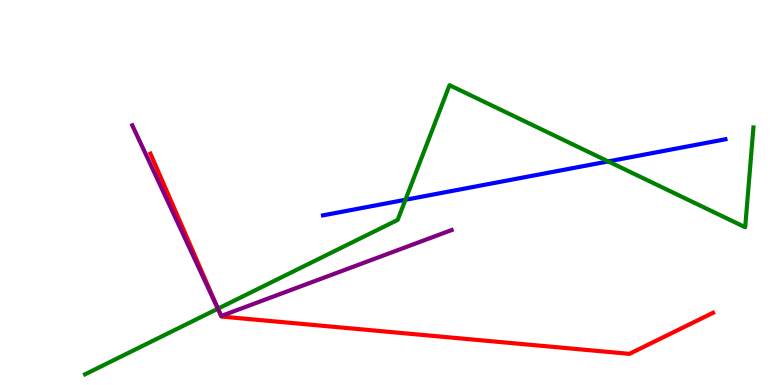[{'lines': ['blue', 'red'], 'intersections': []}, {'lines': ['green', 'red'], 'intersections': [{'x': 2.81, 'y': 1.98}]}, {'lines': ['purple', 'red'], 'intersections': [{'x': 2.83, 'y': 1.91}]}, {'lines': ['blue', 'green'], 'intersections': [{'x': 5.23, 'y': 4.81}, {'x': 7.85, 'y': 5.81}]}, {'lines': ['blue', 'purple'], 'intersections': []}, {'lines': ['green', 'purple'], 'intersections': [{'x': 2.81, 'y': 1.98}]}]